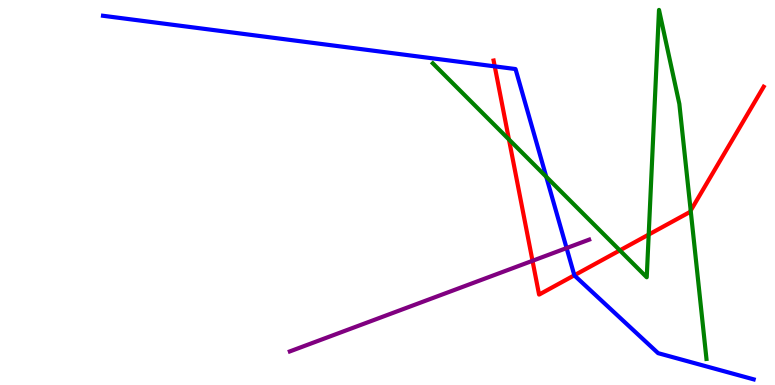[{'lines': ['blue', 'red'], 'intersections': [{'x': 6.38, 'y': 8.28}, {'x': 7.41, 'y': 2.85}]}, {'lines': ['green', 'red'], 'intersections': [{'x': 6.57, 'y': 6.38}, {'x': 8.0, 'y': 3.5}, {'x': 8.37, 'y': 3.91}, {'x': 8.91, 'y': 4.53}]}, {'lines': ['purple', 'red'], 'intersections': [{'x': 6.87, 'y': 3.23}]}, {'lines': ['blue', 'green'], 'intersections': [{'x': 7.05, 'y': 5.41}]}, {'lines': ['blue', 'purple'], 'intersections': [{'x': 7.31, 'y': 3.56}]}, {'lines': ['green', 'purple'], 'intersections': []}]